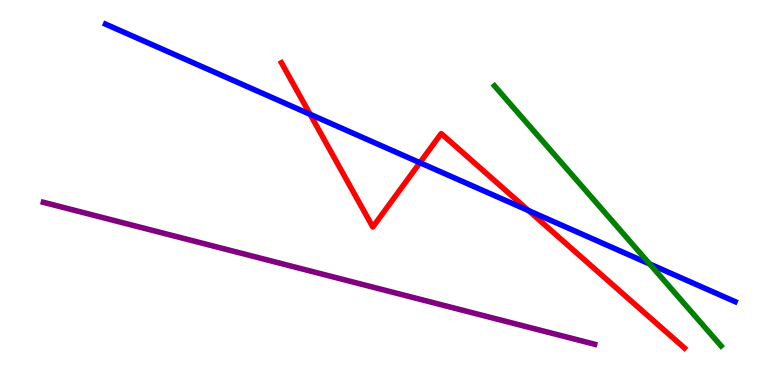[{'lines': ['blue', 'red'], 'intersections': [{'x': 4.0, 'y': 7.03}, {'x': 5.42, 'y': 5.77}, {'x': 6.82, 'y': 4.53}]}, {'lines': ['green', 'red'], 'intersections': []}, {'lines': ['purple', 'red'], 'intersections': []}, {'lines': ['blue', 'green'], 'intersections': [{'x': 8.38, 'y': 3.14}]}, {'lines': ['blue', 'purple'], 'intersections': []}, {'lines': ['green', 'purple'], 'intersections': []}]